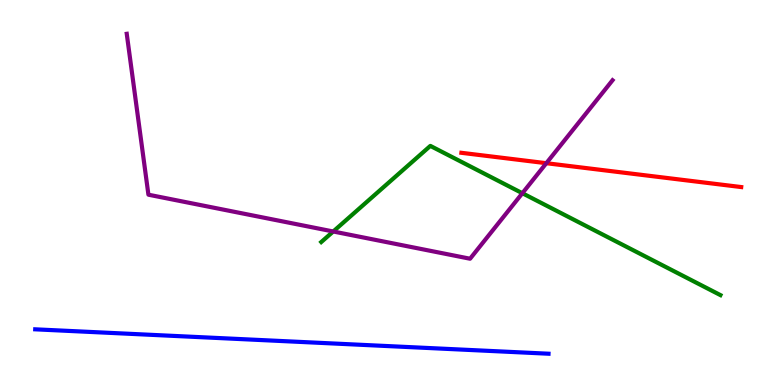[{'lines': ['blue', 'red'], 'intersections': []}, {'lines': ['green', 'red'], 'intersections': []}, {'lines': ['purple', 'red'], 'intersections': [{'x': 7.05, 'y': 5.76}]}, {'lines': ['blue', 'green'], 'intersections': []}, {'lines': ['blue', 'purple'], 'intersections': []}, {'lines': ['green', 'purple'], 'intersections': [{'x': 4.3, 'y': 3.99}, {'x': 6.74, 'y': 4.98}]}]